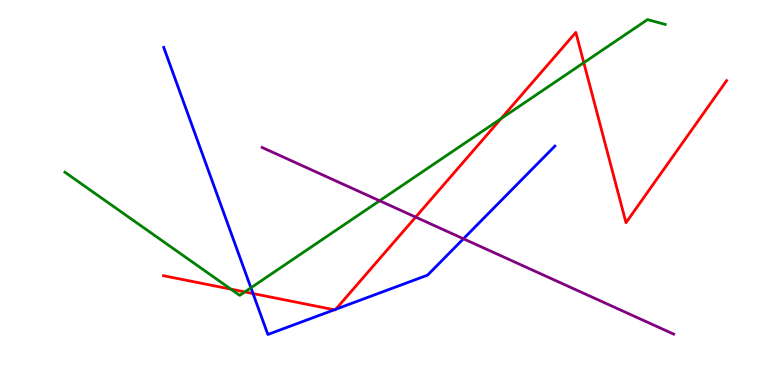[{'lines': ['blue', 'red'], 'intersections': [{'x': 3.26, 'y': 2.38}, {'x': 4.31, 'y': 1.95}, {'x': 4.33, 'y': 1.97}]}, {'lines': ['green', 'red'], 'intersections': [{'x': 2.98, 'y': 2.49}, {'x': 3.16, 'y': 2.42}, {'x': 6.47, 'y': 6.92}, {'x': 7.53, 'y': 8.37}]}, {'lines': ['purple', 'red'], 'intersections': [{'x': 5.36, 'y': 4.36}]}, {'lines': ['blue', 'green'], 'intersections': [{'x': 3.24, 'y': 2.53}]}, {'lines': ['blue', 'purple'], 'intersections': [{'x': 5.98, 'y': 3.8}]}, {'lines': ['green', 'purple'], 'intersections': [{'x': 4.9, 'y': 4.79}]}]